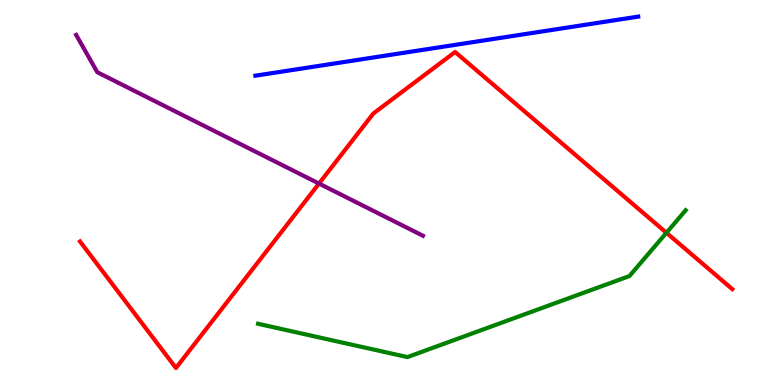[{'lines': ['blue', 'red'], 'intersections': []}, {'lines': ['green', 'red'], 'intersections': [{'x': 8.6, 'y': 3.95}]}, {'lines': ['purple', 'red'], 'intersections': [{'x': 4.12, 'y': 5.23}]}, {'lines': ['blue', 'green'], 'intersections': []}, {'lines': ['blue', 'purple'], 'intersections': []}, {'lines': ['green', 'purple'], 'intersections': []}]